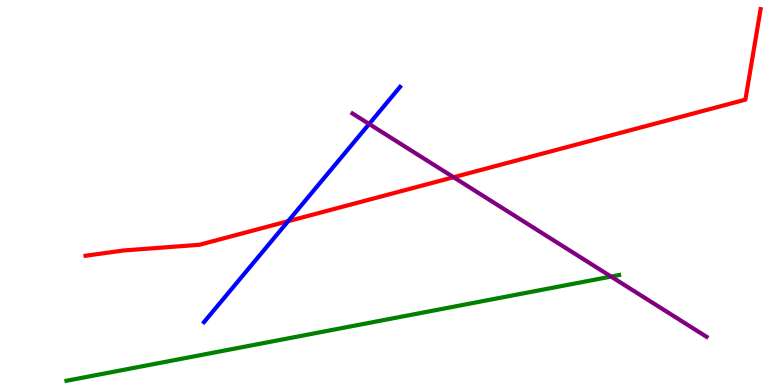[{'lines': ['blue', 'red'], 'intersections': [{'x': 3.72, 'y': 4.25}]}, {'lines': ['green', 'red'], 'intersections': []}, {'lines': ['purple', 'red'], 'intersections': [{'x': 5.85, 'y': 5.4}]}, {'lines': ['blue', 'green'], 'intersections': []}, {'lines': ['blue', 'purple'], 'intersections': [{'x': 4.76, 'y': 6.78}]}, {'lines': ['green', 'purple'], 'intersections': [{'x': 7.88, 'y': 2.82}]}]